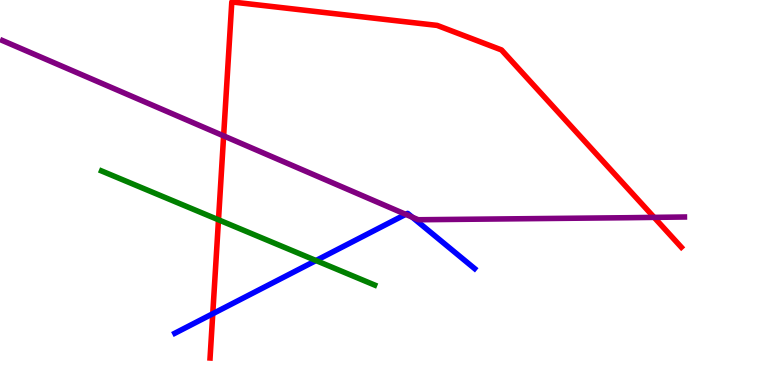[{'lines': ['blue', 'red'], 'intersections': [{'x': 2.75, 'y': 1.85}]}, {'lines': ['green', 'red'], 'intersections': [{'x': 2.82, 'y': 4.29}]}, {'lines': ['purple', 'red'], 'intersections': [{'x': 2.89, 'y': 6.47}, {'x': 8.44, 'y': 4.35}]}, {'lines': ['blue', 'green'], 'intersections': [{'x': 4.08, 'y': 3.23}]}, {'lines': ['blue', 'purple'], 'intersections': [{'x': 5.23, 'y': 4.43}, {'x': 5.32, 'y': 4.36}]}, {'lines': ['green', 'purple'], 'intersections': []}]